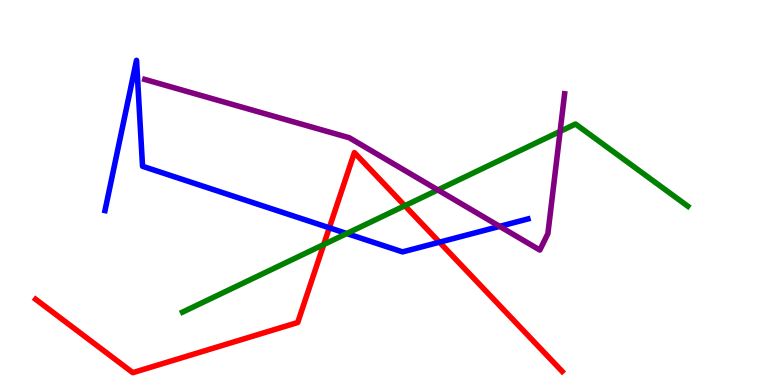[{'lines': ['blue', 'red'], 'intersections': [{'x': 4.25, 'y': 4.08}, {'x': 5.67, 'y': 3.71}]}, {'lines': ['green', 'red'], 'intersections': [{'x': 4.18, 'y': 3.65}, {'x': 5.22, 'y': 4.66}]}, {'lines': ['purple', 'red'], 'intersections': []}, {'lines': ['blue', 'green'], 'intersections': [{'x': 4.47, 'y': 3.93}]}, {'lines': ['blue', 'purple'], 'intersections': [{'x': 6.45, 'y': 4.12}]}, {'lines': ['green', 'purple'], 'intersections': [{'x': 5.65, 'y': 5.07}, {'x': 7.23, 'y': 6.59}]}]